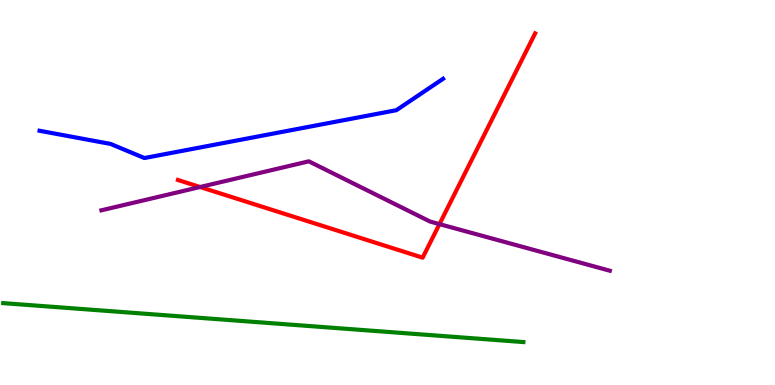[{'lines': ['blue', 'red'], 'intersections': []}, {'lines': ['green', 'red'], 'intersections': []}, {'lines': ['purple', 'red'], 'intersections': [{'x': 2.58, 'y': 5.14}, {'x': 5.67, 'y': 4.18}]}, {'lines': ['blue', 'green'], 'intersections': []}, {'lines': ['blue', 'purple'], 'intersections': []}, {'lines': ['green', 'purple'], 'intersections': []}]